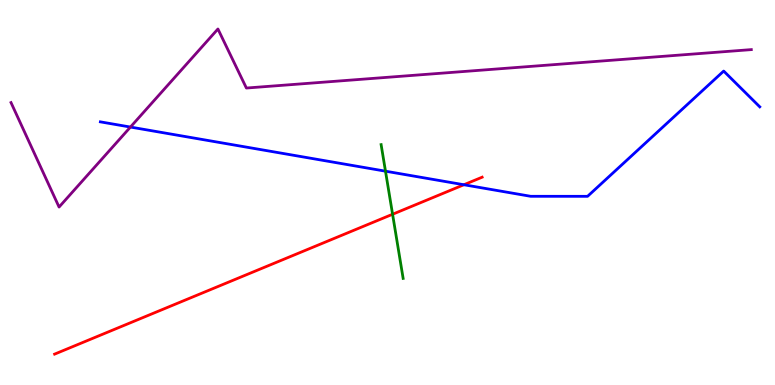[{'lines': ['blue', 'red'], 'intersections': [{'x': 5.99, 'y': 5.2}]}, {'lines': ['green', 'red'], 'intersections': [{'x': 5.07, 'y': 4.43}]}, {'lines': ['purple', 'red'], 'intersections': []}, {'lines': ['blue', 'green'], 'intersections': [{'x': 4.97, 'y': 5.55}]}, {'lines': ['blue', 'purple'], 'intersections': [{'x': 1.68, 'y': 6.7}]}, {'lines': ['green', 'purple'], 'intersections': []}]